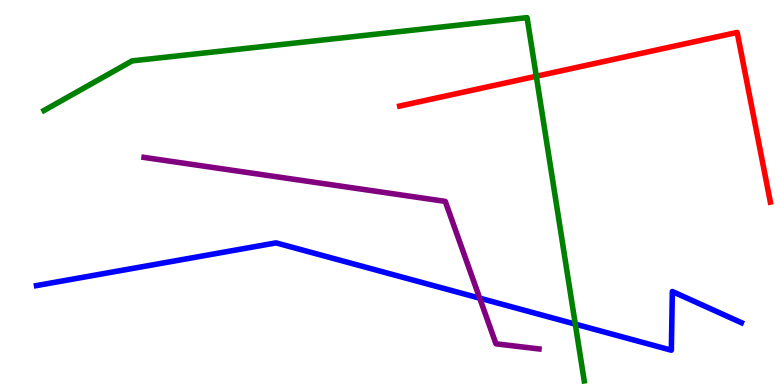[{'lines': ['blue', 'red'], 'intersections': []}, {'lines': ['green', 'red'], 'intersections': [{'x': 6.92, 'y': 8.02}]}, {'lines': ['purple', 'red'], 'intersections': []}, {'lines': ['blue', 'green'], 'intersections': [{'x': 7.42, 'y': 1.58}]}, {'lines': ['blue', 'purple'], 'intersections': [{'x': 6.19, 'y': 2.26}]}, {'lines': ['green', 'purple'], 'intersections': []}]